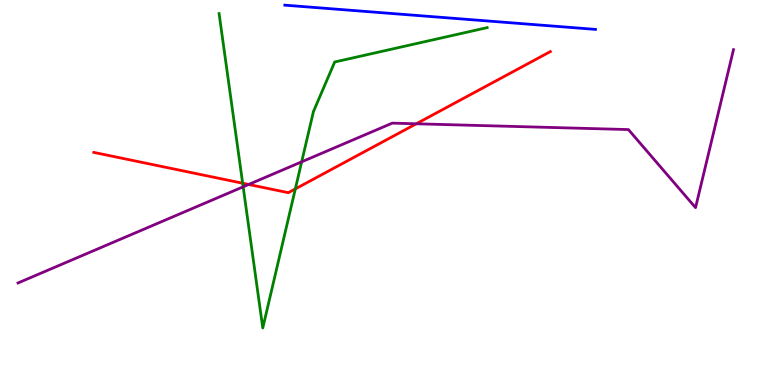[{'lines': ['blue', 'red'], 'intersections': []}, {'lines': ['green', 'red'], 'intersections': [{'x': 3.13, 'y': 5.24}, {'x': 3.81, 'y': 5.09}]}, {'lines': ['purple', 'red'], 'intersections': [{'x': 3.21, 'y': 5.21}, {'x': 5.37, 'y': 6.78}]}, {'lines': ['blue', 'green'], 'intersections': []}, {'lines': ['blue', 'purple'], 'intersections': []}, {'lines': ['green', 'purple'], 'intersections': [{'x': 3.14, 'y': 5.15}, {'x': 3.89, 'y': 5.8}]}]